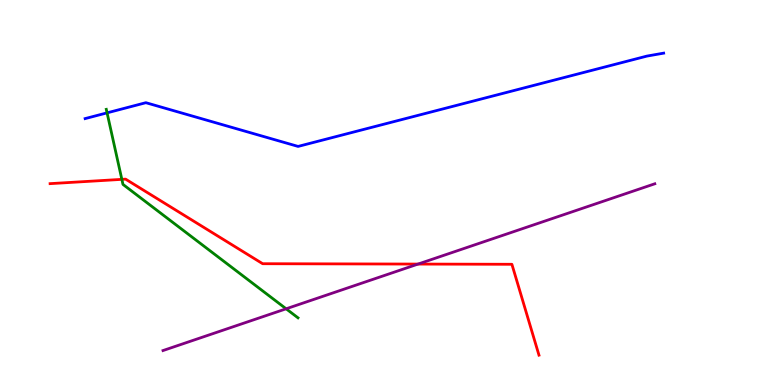[{'lines': ['blue', 'red'], 'intersections': []}, {'lines': ['green', 'red'], 'intersections': [{'x': 1.57, 'y': 5.34}]}, {'lines': ['purple', 'red'], 'intersections': [{'x': 5.39, 'y': 3.14}]}, {'lines': ['blue', 'green'], 'intersections': [{'x': 1.38, 'y': 7.07}]}, {'lines': ['blue', 'purple'], 'intersections': []}, {'lines': ['green', 'purple'], 'intersections': [{'x': 3.69, 'y': 1.98}]}]